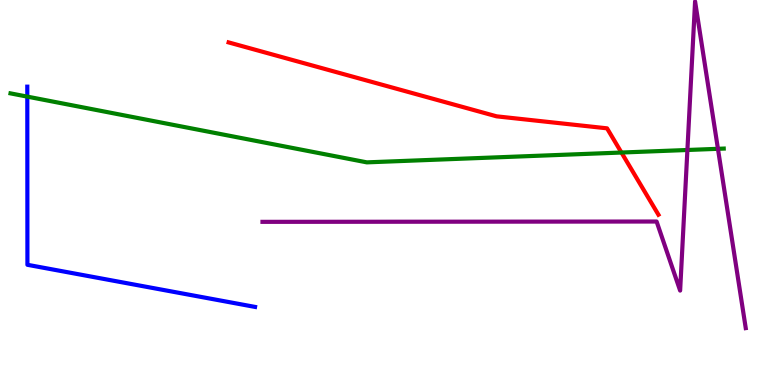[{'lines': ['blue', 'red'], 'intersections': []}, {'lines': ['green', 'red'], 'intersections': [{'x': 8.02, 'y': 6.04}]}, {'lines': ['purple', 'red'], 'intersections': []}, {'lines': ['blue', 'green'], 'intersections': [{'x': 0.352, 'y': 7.49}]}, {'lines': ['blue', 'purple'], 'intersections': []}, {'lines': ['green', 'purple'], 'intersections': [{'x': 8.87, 'y': 6.1}, {'x': 9.26, 'y': 6.13}]}]